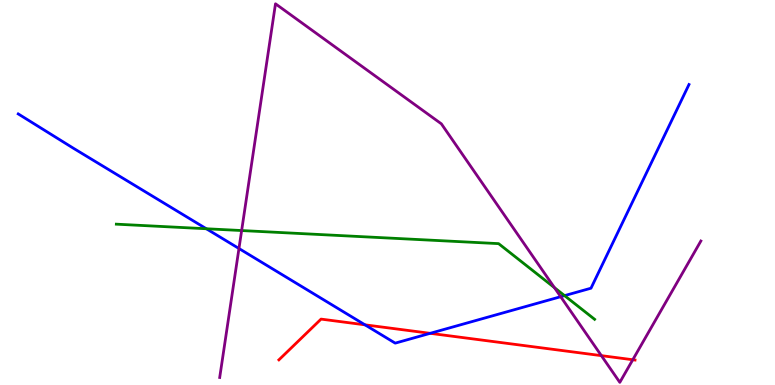[{'lines': ['blue', 'red'], 'intersections': [{'x': 4.71, 'y': 1.56}, {'x': 5.55, 'y': 1.34}]}, {'lines': ['green', 'red'], 'intersections': []}, {'lines': ['purple', 'red'], 'intersections': [{'x': 7.76, 'y': 0.762}, {'x': 8.16, 'y': 0.656}]}, {'lines': ['blue', 'green'], 'intersections': [{'x': 2.66, 'y': 4.06}, {'x': 7.28, 'y': 2.32}]}, {'lines': ['blue', 'purple'], 'intersections': [{'x': 3.08, 'y': 3.55}, {'x': 7.23, 'y': 2.29}]}, {'lines': ['green', 'purple'], 'intersections': [{'x': 3.12, 'y': 4.01}, {'x': 7.15, 'y': 2.53}]}]